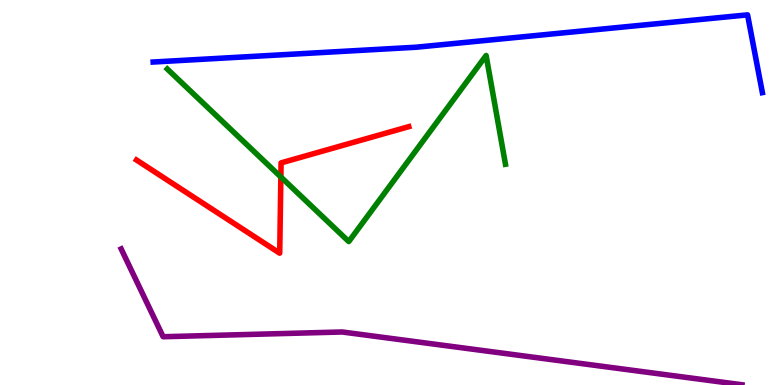[{'lines': ['blue', 'red'], 'intersections': []}, {'lines': ['green', 'red'], 'intersections': [{'x': 3.62, 'y': 5.4}]}, {'lines': ['purple', 'red'], 'intersections': []}, {'lines': ['blue', 'green'], 'intersections': []}, {'lines': ['blue', 'purple'], 'intersections': []}, {'lines': ['green', 'purple'], 'intersections': []}]